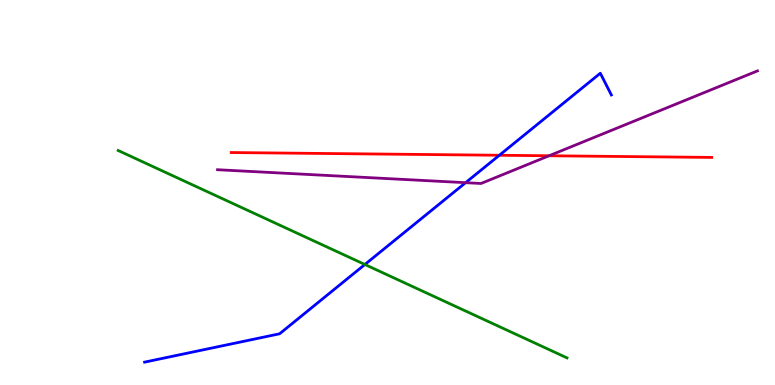[{'lines': ['blue', 'red'], 'intersections': [{'x': 6.44, 'y': 5.97}]}, {'lines': ['green', 'red'], 'intersections': []}, {'lines': ['purple', 'red'], 'intersections': [{'x': 7.08, 'y': 5.95}]}, {'lines': ['blue', 'green'], 'intersections': [{'x': 4.71, 'y': 3.13}]}, {'lines': ['blue', 'purple'], 'intersections': [{'x': 6.01, 'y': 5.26}]}, {'lines': ['green', 'purple'], 'intersections': []}]